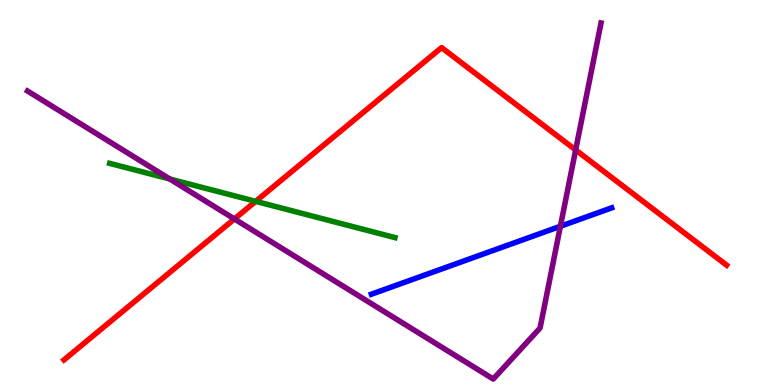[{'lines': ['blue', 'red'], 'intersections': []}, {'lines': ['green', 'red'], 'intersections': [{'x': 3.3, 'y': 4.77}]}, {'lines': ['purple', 'red'], 'intersections': [{'x': 3.02, 'y': 4.31}, {'x': 7.43, 'y': 6.11}]}, {'lines': ['blue', 'green'], 'intersections': []}, {'lines': ['blue', 'purple'], 'intersections': [{'x': 7.23, 'y': 4.12}]}, {'lines': ['green', 'purple'], 'intersections': [{'x': 2.19, 'y': 5.35}]}]